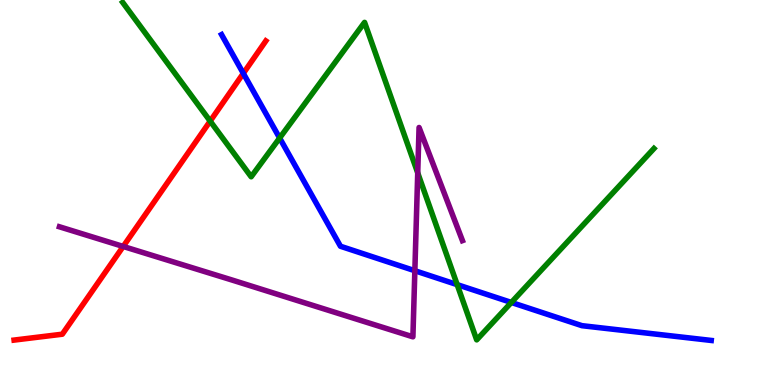[{'lines': ['blue', 'red'], 'intersections': [{'x': 3.14, 'y': 8.09}]}, {'lines': ['green', 'red'], 'intersections': [{'x': 2.71, 'y': 6.85}]}, {'lines': ['purple', 'red'], 'intersections': [{'x': 1.59, 'y': 3.6}]}, {'lines': ['blue', 'green'], 'intersections': [{'x': 3.61, 'y': 6.42}, {'x': 5.9, 'y': 2.61}, {'x': 6.6, 'y': 2.14}]}, {'lines': ['blue', 'purple'], 'intersections': [{'x': 5.35, 'y': 2.97}]}, {'lines': ['green', 'purple'], 'intersections': [{'x': 5.39, 'y': 5.51}]}]